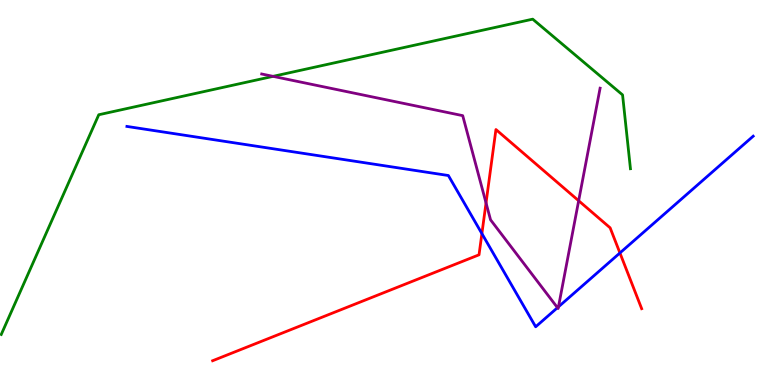[{'lines': ['blue', 'red'], 'intersections': [{'x': 6.22, 'y': 3.93}, {'x': 8.0, 'y': 3.43}]}, {'lines': ['green', 'red'], 'intersections': []}, {'lines': ['purple', 'red'], 'intersections': [{'x': 6.27, 'y': 4.73}, {'x': 7.47, 'y': 4.79}]}, {'lines': ['blue', 'green'], 'intersections': []}, {'lines': ['blue', 'purple'], 'intersections': [{'x': 7.19, 'y': 2.01}, {'x': 7.21, 'y': 2.03}]}, {'lines': ['green', 'purple'], 'intersections': [{'x': 3.52, 'y': 8.02}]}]